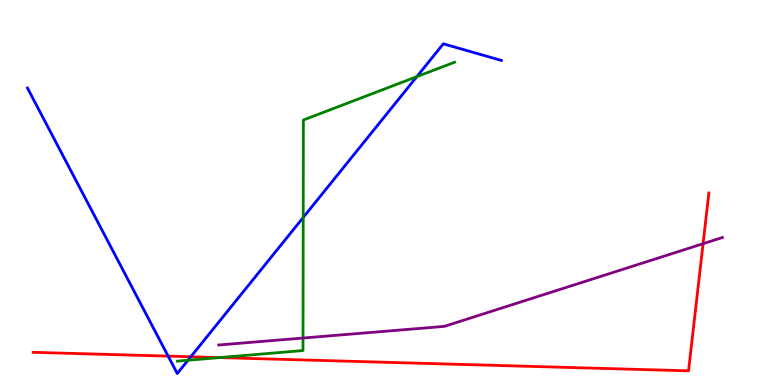[{'lines': ['blue', 'red'], 'intersections': [{'x': 2.17, 'y': 0.75}, {'x': 2.46, 'y': 0.733}]}, {'lines': ['green', 'red'], 'intersections': [{'x': 2.83, 'y': 0.712}]}, {'lines': ['purple', 'red'], 'intersections': [{'x': 9.07, 'y': 3.67}]}, {'lines': ['blue', 'green'], 'intersections': [{'x': 2.43, 'y': 0.643}, {'x': 3.91, 'y': 4.35}, {'x': 5.38, 'y': 8.01}]}, {'lines': ['blue', 'purple'], 'intersections': []}, {'lines': ['green', 'purple'], 'intersections': [{'x': 3.91, 'y': 1.22}]}]